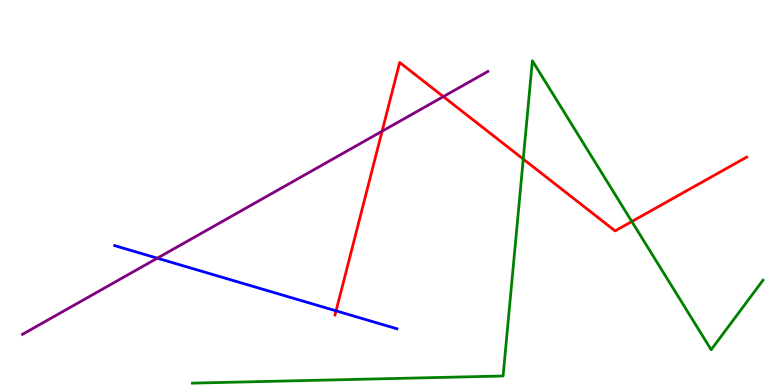[{'lines': ['blue', 'red'], 'intersections': [{'x': 4.34, 'y': 1.93}]}, {'lines': ['green', 'red'], 'intersections': [{'x': 6.75, 'y': 5.87}, {'x': 8.15, 'y': 4.25}]}, {'lines': ['purple', 'red'], 'intersections': [{'x': 4.93, 'y': 6.59}, {'x': 5.72, 'y': 7.49}]}, {'lines': ['blue', 'green'], 'intersections': []}, {'lines': ['blue', 'purple'], 'intersections': [{'x': 2.03, 'y': 3.29}]}, {'lines': ['green', 'purple'], 'intersections': []}]